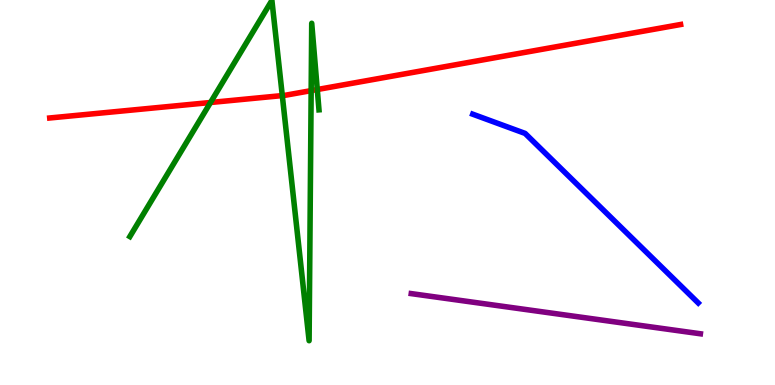[{'lines': ['blue', 'red'], 'intersections': []}, {'lines': ['green', 'red'], 'intersections': [{'x': 2.72, 'y': 7.34}, {'x': 3.64, 'y': 7.52}, {'x': 4.01, 'y': 7.65}, {'x': 4.09, 'y': 7.67}]}, {'lines': ['purple', 'red'], 'intersections': []}, {'lines': ['blue', 'green'], 'intersections': []}, {'lines': ['blue', 'purple'], 'intersections': []}, {'lines': ['green', 'purple'], 'intersections': []}]